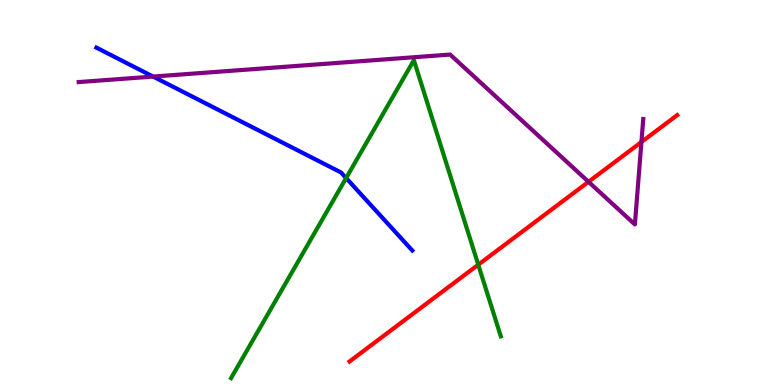[{'lines': ['blue', 'red'], 'intersections': []}, {'lines': ['green', 'red'], 'intersections': [{'x': 6.17, 'y': 3.12}]}, {'lines': ['purple', 'red'], 'intersections': [{'x': 7.59, 'y': 5.28}, {'x': 8.28, 'y': 6.31}]}, {'lines': ['blue', 'green'], 'intersections': [{'x': 4.47, 'y': 5.38}]}, {'lines': ['blue', 'purple'], 'intersections': [{'x': 1.98, 'y': 8.01}]}, {'lines': ['green', 'purple'], 'intersections': []}]